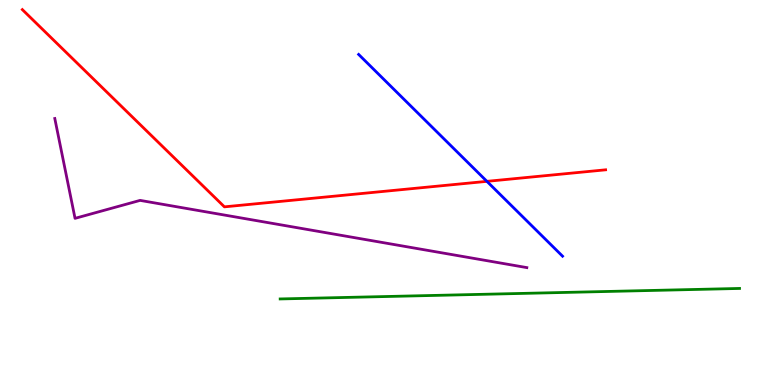[{'lines': ['blue', 'red'], 'intersections': [{'x': 6.28, 'y': 5.29}]}, {'lines': ['green', 'red'], 'intersections': []}, {'lines': ['purple', 'red'], 'intersections': []}, {'lines': ['blue', 'green'], 'intersections': []}, {'lines': ['blue', 'purple'], 'intersections': []}, {'lines': ['green', 'purple'], 'intersections': []}]